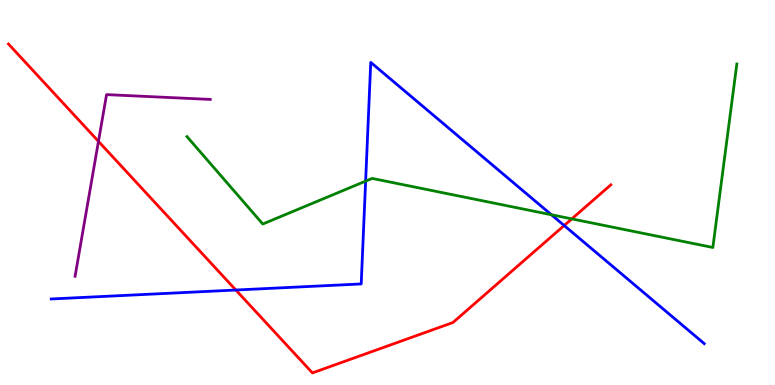[{'lines': ['blue', 'red'], 'intersections': [{'x': 3.04, 'y': 2.47}, {'x': 7.28, 'y': 4.14}]}, {'lines': ['green', 'red'], 'intersections': [{'x': 7.38, 'y': 4.31}]}, {'lines': ['purple', 'red'], 'intersections': [{'x': 1.27, 'y': 6.33}]}, {'lines': ['blue', 'green'], 'intersections': [{'x': 4.72, 'y': 5.3}, {'x': 7.12, 'y': 4.42}]}, {'lines': ['blue', 'purple'], 'intersections': []}, {'lines': ['green', 'purple'], 'intersections': []}]